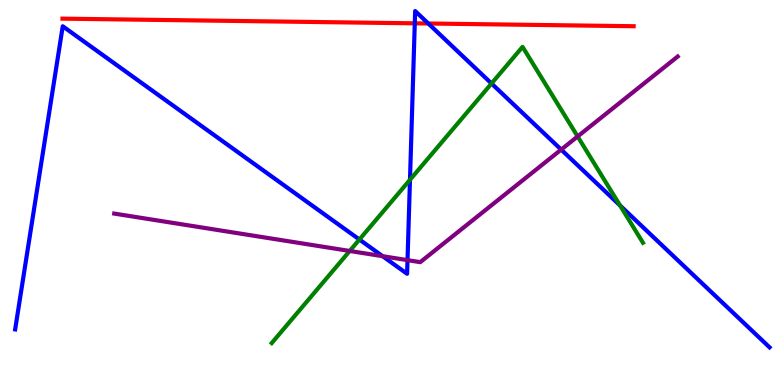[{'lines': ['blue', 'red'], 'intersections': [{'x': 5.35, 'y': 9.39}, {'x': 5.53, 'y': 9.39}]}, {'lines': ['green', 'red'], 'intersections': []}, {'lines': ['purple', 'red'], 'intersections': []}, {'lines': ['blue', 'green'], 'intersections': [{'x': 4.64, 'y': 3.78}, {'x': 5.29, 'y': 5.33}, {'x': 6.34, 'y': 7.83}, {'x': 8.0, 'y': 4.66}]}, {'lines': ['blue', 'purple'], 'intersections': [{'x': 4.94, 'y': 3.35}, {'x': 5.26, 'y': 3.24}, {'x': 7.24, 'y': 6.11}]}, {'lines': ['green', 'purple'], 'intersections': [{'x': 4.51, 'y': 3.48}, {'x': 7.45, 'y': 6.46}]}]